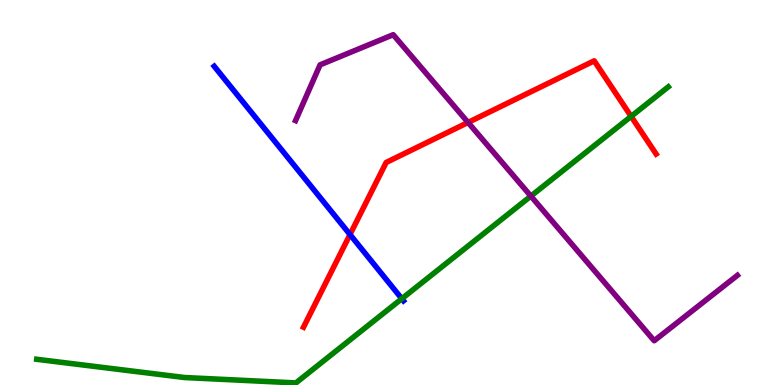[{'lines': ['blue', 'red'], 'intersections': [{'x': 4.52, 'y': 3.91}]}, {'lines': ['green', 'red'], 'intersections': [{'x': 8.14, 'y': 6.98}]}, {'lines': ['purple', 'red'], 'intersections': [{'x': 6.04, 'y': 6.82}]}, {'lines': ['blue', 'green'], 'intersections': [{'x': 5.18, 'y': 2.24}]}, {'lines': ['blue', 'purple'], 'intersections': []}, {'lines': ['green', 'purple'], 'intersections': [{'x': 6.85, 'y': 4.91}]}]